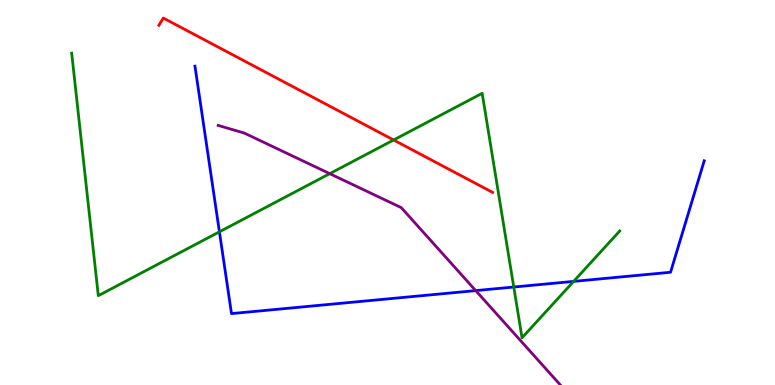[{'lines': ['blue', 'red'], 'intersections': []}, {'lines': ['green', 'red'], 'intersections': [{'x': 5.08, 'y': 6.36}]}, {'lines': ['purple', 'red'], 'intersections': []}, {'lines': ['blue', 'green'], 'intersections': [{'x': 2.83, 'y': 3.98}, {'x': 6.63, 'y': 2.54}, {'x': 7.4, 'y': 2.69}]}, {'lines': ['blue', 'purple'], 'intersections': [{'x': 6.14, 'y': 2.45}]}, {'lines': ['green', 'purple'], 'intersections': [{'x': 4.25, 'y': 5.49}]}]